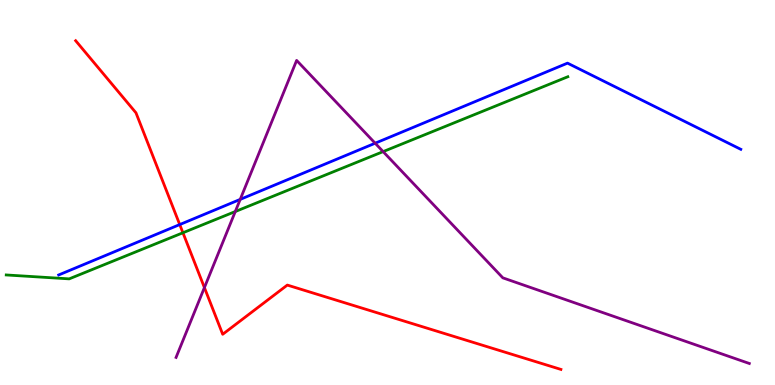[{'lines': ['blue', 'red'], 'intersections': [{'x': 2.32, 'y': 4.17}]}, {'lines': ['green', 'red'], 'intersections': [{'x': 2.36, 'y': 3.95}]}, {'lines': ['purple', 'red'], 'intersections': [{'x': 2.64, 'y': 2.53}]}, {'lines': ['blue', 'green'], 'intersections': []}, {'lines': ['blue', 'purple'], 'intersections': [{'x': 3.1, 'y': 4.82}, {'x': 4.84, 'y': 6.28}]}, {'lines': ['green', 'purple'], 'intersections': [{'x': 3.04, 'y': 4.51}, {'x': 4.94, 'y': 6.06}]}]